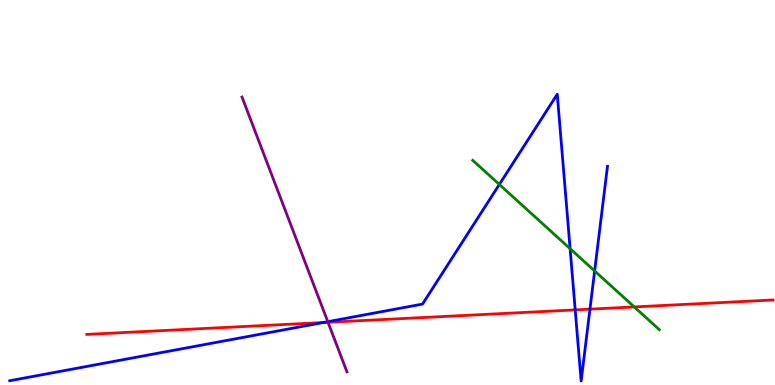[{'lines': ['blue', 'red'], 'intersections': [{'x': 4.17, 'y': 1.62}, {'x': 7.42, 'y': 1.95}, {'x': 7.61, 'y': 1.97}]}, {'lines': ['green', 'red'], 'intersections': [{'x': 8.18, 'y': 2.03}]}, {'lines': ['purple', 'red'], 'intersections': [{'x': 4.23, 'y': 1.63}]}, {'lines': ['blue', 'green'], 'intersections': [{'x': 6.44, 'y': 5.21}, {'x': 7.36, 'y': 3.54}, {'x': 7.67, 'y': 2.96}]}, {'lines': ['blue', 'purple'], 'intersections': [{'x': 4.23, 'y': 1.64}]}, {'lines': ['green', 'purple'], 'intersections': []}]